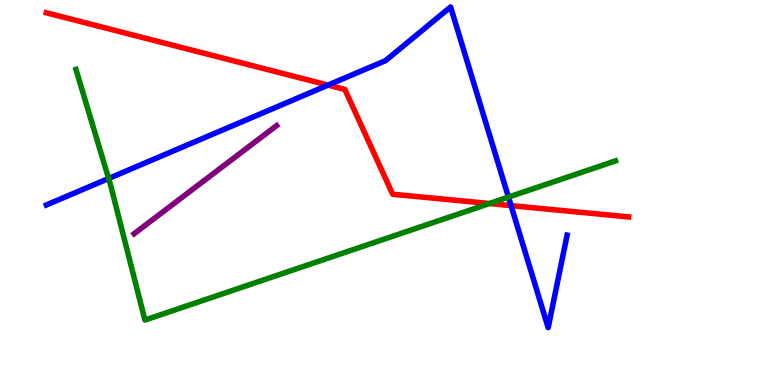[{'lines': ['blue', 'red'], 'intersections': [{'x': 4.23, 'y': 7.79}, {'x': 6.59, 'y': 4.66}]}, {'lines': ['green', 'red'], 'intersections': [{'x': 6.32, 'y': 4.71}]}, {'lines': ['purple', 'red'], 'intersections': []}, {'lines': ['blue', 'green'], 'intersections': [{'x': 1.4, 'y': 5.36}, {'x': 6.56, 'y': 4.88}]}, {'lines': ['blue', 'purple'], 'intersections': []}, {'lines': ['green', 'purple'], 'intersections': []}]